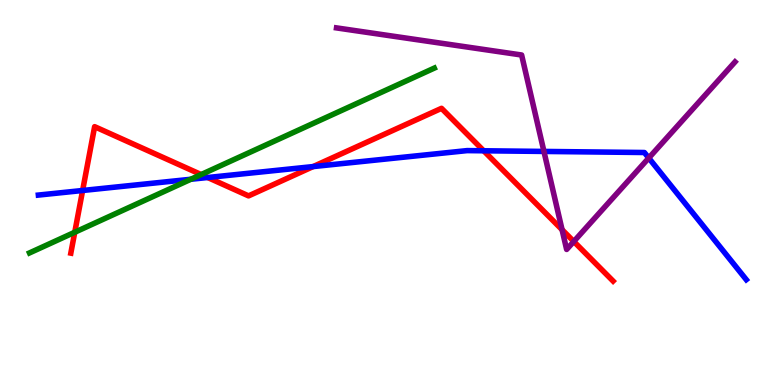[{'lines': ['blue', 'red'], 'intersections': [{'x': 1.07, 'y': 5.05}, {'x': 2.68, 'y': 5.39}, {'x': 4.04, 'y': 5.67}, {'x': 6.24, 'y': 6.08}]}, {'lines': ['green', 'red'], 'intersections': [{'x': 0.965, 'y': 3.97}, {'x': 2.6, 'y': 5.47}]}, {'lines': ['purple', 'red'], 'intersections': [{'x': 7.25, 'y': 4.03}, {'x': 7.4, 'y': 3.73}]}, {'lines': ['blue', 'green'], 'intersections': [{'x': 2.46, 'y': 5.34}]}, {'lines': ['blue', 'purple'], 'intersections': [{'x': 7.02, 'y': 6.07}, {'x': 8.37, 'y': 5.9}]}, {'lines': ['green', 'purple'], 'intersections': []}]